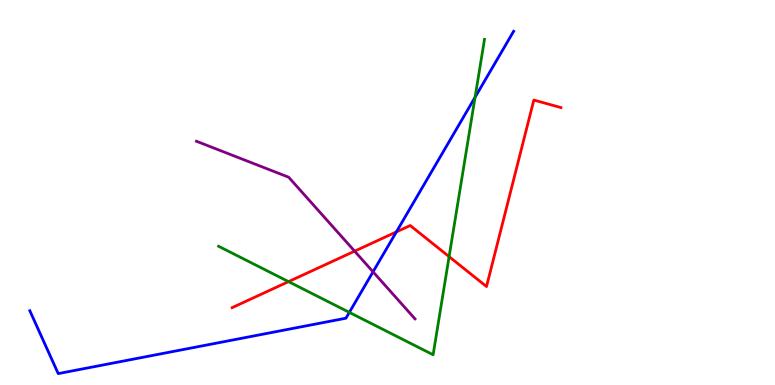[{'lines': ['blue', 'red'], 'intersections': [{'x': 5.11, 'y': 3.98}]}, {'lines': ['green', 'red'], 'intersections': [{'x': 3.72, 'y': 2.68}, {'x': 5.79, 'y': 3.33}]}, {'lines': ['purple', 'red'], 'intersections': [{'x': 4.58, 'y': 3.48}]}, {'lines': ['blue', 'green'], 'intersections': [{'x': 4.51, 'y': 1.89}, {'x': 6.13, 'y': 7.47}]}, {'lines': ['blue', 'purple'], 'intersections': [{'x': 4.81, 'y': 2.94}]}, {'lines': ['green', 'purple'], 'intersections': []}]